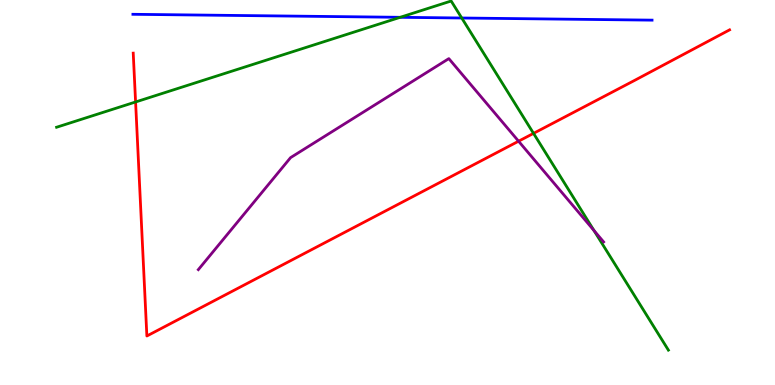[{'lines': ['blue', 'red'], 'intersections': []}, {'lines': ['green', 'red'], 'intersections': [{'x': 1.75, 'y': 7.35}, {'x': 6.88, 'y': 6.54}]}, {'lines': ['purple', 'red'], 'intersections': [{'x': 6.69, 'y': 6.33}]}, {'lines': ['blue', 'green'], 'intersections': [{'x': 5.16, 'y': 9.55}, {'x': 5.96, 'y': 9.53}]}, {'lines': ['blue', 'purple'], 'intersections': []}, {'lines': ['green', 'purple'], 'intersections': [{'x': 7.66, 'y': 4.01}]}]